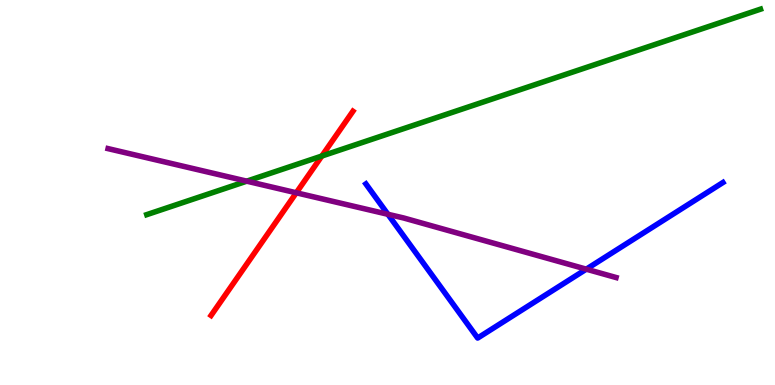[{'lines': ['blue', 'red'], 'intersections': []}, {'lines': ['green', 'red'], 'intersections': [{'x': 4.15, 'y': 5.95}]}, {'lines': ['purple', 'red'], 'intersections': [{'x': 3.82, 'y': 4.99}]}, {'lines': ['blue', 'green'], 'intersections': []}, {'lines': ['blue', 'purple'], 'intersections': [{'x': 5.01, 'y': 4.43}, {'x': 7.56, 'y': 3.01}]}, {'lines': ['green', 'purple'], 'intersections': [{'x': 3.18, 'y': 5.29}]}]